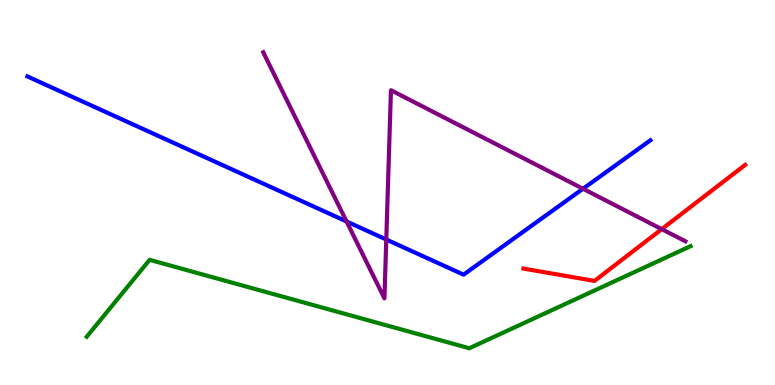[{'lines': ['blue', 'red'], 'intersections': []}, {'lines': ['green', 'red'], 'intersections': []}, {'lines': ['purple', 'red'], 'intersections': [{'x': 8.54, 'y': 4.05}]}, {'lines': ['blue', 'green'], 'intersections': []}, {'lines': ['blue', 'purple'], 'intersections': [{'x': 4.47, 'y': 4.25}, {'x': 4.98, 'y': 3.78}, {'x': 7.52, 'y': 5.1}]}, {'lines': ['green', 'purple'], 'intersections': []}]